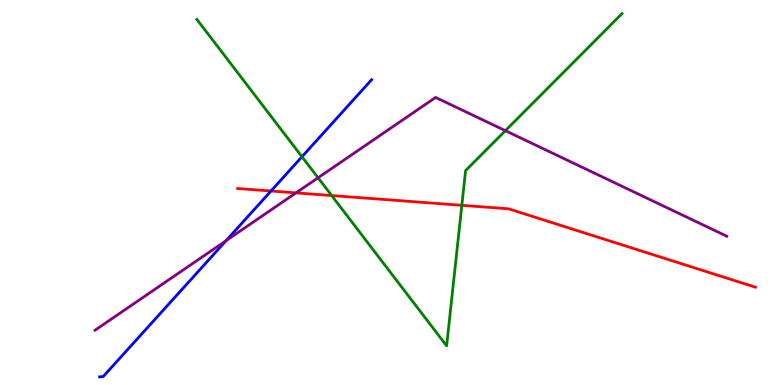[{'lines': ['blue', 'red'], 'intersections': [{'x': 3.5, 'y': 5.04}]}, {'lines': ['green', 'red'], 'intersections': [{'x': 4.28, 'y': 4.92}, {'x': 5.96, 'y': 4.67}]}, {'lines': ['purple', 'red'], 'intersections': [{'x': 3.82, 'y': 4.99}]}, {'lines': ['blue', 'green'], 'intersections': [{'x': 3.9, 'y': 5.93}]}, {'lines': ['blue', 'purple'], 'intersections': [{'x': 2.92, 'y': 3.75}]}, {'lines': ['green', 'purple'], 'intersections': [{'x': 4.1, 'y': 5.38}, {'x': 6.52, 'y': 6.61}]}]